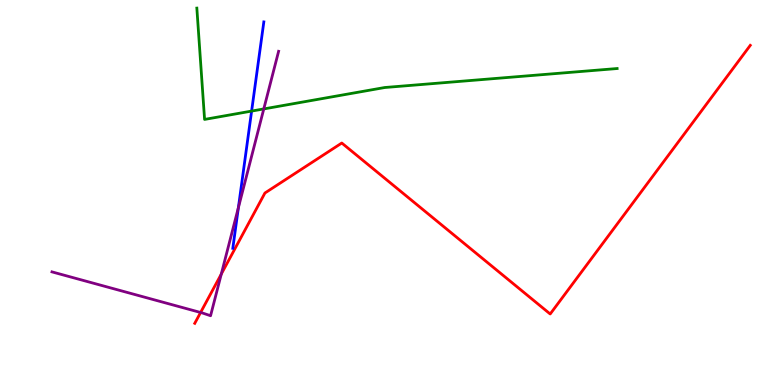[{'lines': ['blue', 'red'], 'intersections': []}, {'lines': ['green', 'red'], 'intersections': []}, {'lines': ['purple', 'red'], 'intersections': [{'x': 2.59, 'y': 1.88}, {'x': 2.86, 'y': 2.88}]}, {'lines': ['blue', 'green'], 'intersections': [{'x': 3.25, 'y': 7.11}]}, {'lines': ['blue', 'purple'], 'intersections': [{'x': 3.08, 'y': 4.61}]}, {'lines': ['green', 'purple'], 'intersections': [{'x': 3.4, 'y': 7.17}]}]